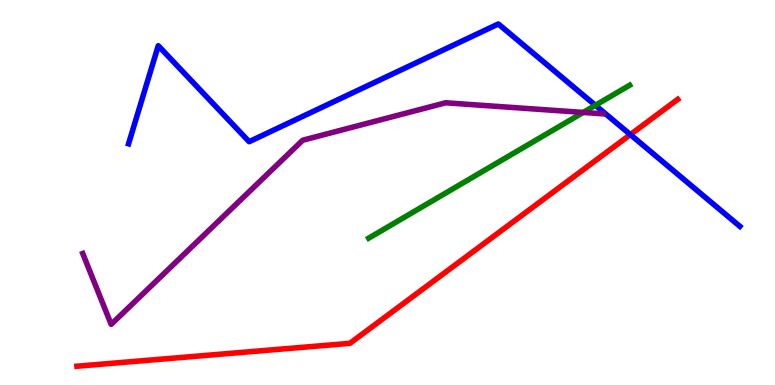[{'lines': ['blue', 'red'], 'intersections': [{'x': 8.13, 'y': 6.5}]}, {'lines': ['green', 'red'], 'intersections': []}, {'lines': ['purple', 'red'], 'intersections': []}, {'lines': ['blue', 'green'], 'intersections': [{'x': 7.68, 'y': 7.26}]}, {'lines': ['blue', 'purple'], 'intersections': []}, {'lines': ['green', 'purple'], 'intersections': [{'x': 7.53, 'y': 7.08}]}]